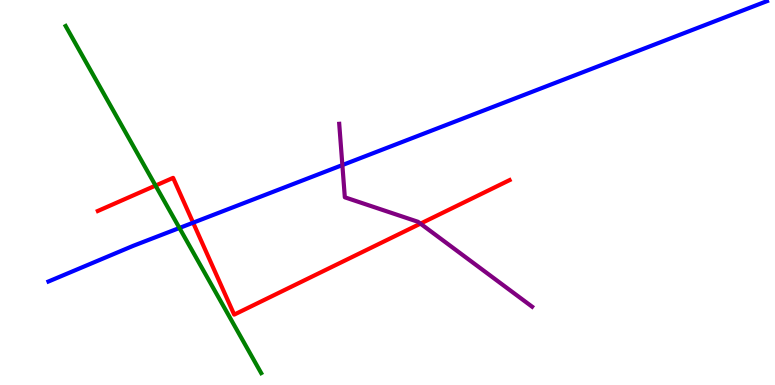[{'lines': ['blue', 'red'], 'intersections': [{'x': 2.49, 'y': 4.22}]}, {'lines': ['green', 'red'], 'intersections': [{'x': 2.01, 'y': 5.18}]}, {'lines': ['purple', 'red'], 'intersections': [{'x': 5.43, 'y': 4.19}]}, {'lines': ['blue', 'green'], 'intersections': [{'x': 2.32, 'y': 4.08}]}, {'lines': ['blue', 'purple'], 'intersections': [{'x': 4.42, 'y': 5.71}]}, {'lines': ['green', 'purple'], 'intersections': []}]